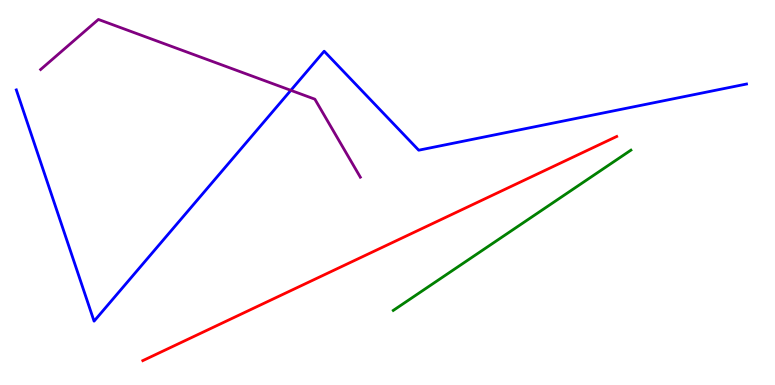[{'lines': ['blue', 'red'], 'intersections': []}, {'lines': ['green', 'red'], 'intersections': []}, {'lines': ['purple', 'red'], 'intersections': []}, {'lines': ['blue', 'green'], 'intersections': []}, {'lines': ['blue', 'purple'], 'intersections': [{'x': 3.75, 'y': 7.65}]}, {'lines': ['green', 'purple'], 'intersections': []}]